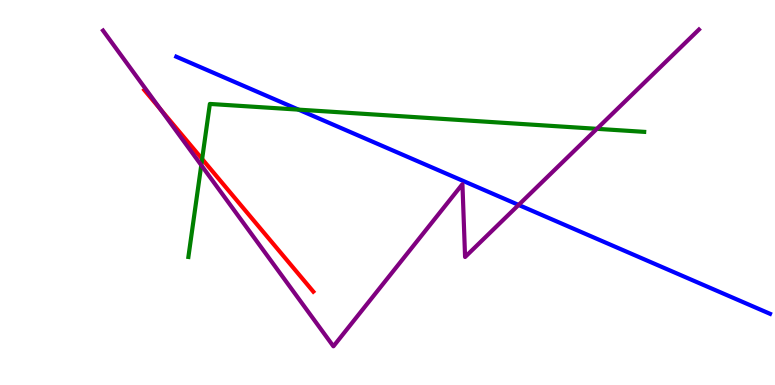[{'lines': ['blue', 'red'], 'intersections': []}, {'lines': ['green', 'red'], 'intersections': [{'x': 2.61, 'y': 5.87}]}, {'lines': ['purple', 'red'], 'intersections': [{'x': 2.07, 'y': 7.16}]}, {'lines': ['blue', 'green'], 'intersections': [{'x': 3.85, 'y': 7.15}]}, {'lines': ['blue', 'purple'], 'intersections': [{'x': 6.69, 'y': 4.68}]}, {'lines': ['green', 'purple'], 'intersections': [{'x': 2.6, 'y': 5.71}, {'x': 7.7, 'y': 6.65}]}]